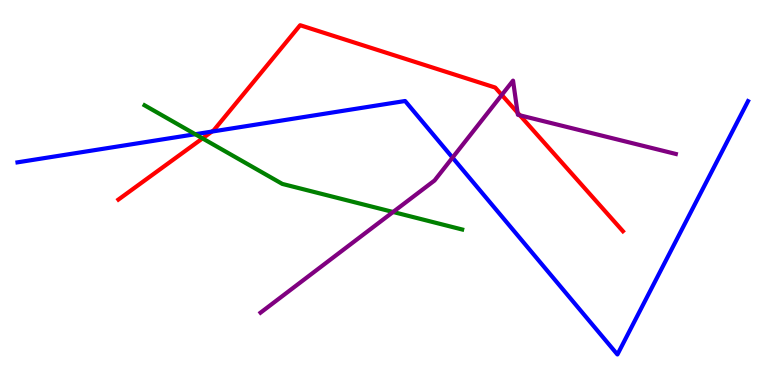[{'lines': ['blue', 'red'], 'intersections': [{'x': 2.73, 'y': 6.58}]}, {'lines': ['green', 'red'], 'intersections': [{'x': 2.61, 'y': 6.41}]}, {'lines': ['purple', 'red'], 'intersections': [{'x': 6.47, 'y': 7.53}, {'x': 6.68, 'y': 7.07}, {'x': 6.71, 'y': 7.0}]}, {'lines': ['blue', 'green'], 'intersections': [{'x': 2.52, 'y': 6.51}]}, {'lines': ['blue', 'purple'], 'intersections': [{'x': 5.84, 'y': 5.91}]}, {'lines': ['green', 'purple'], 'intersections': [{'x': 5.07, 'y': 4.49}]}]